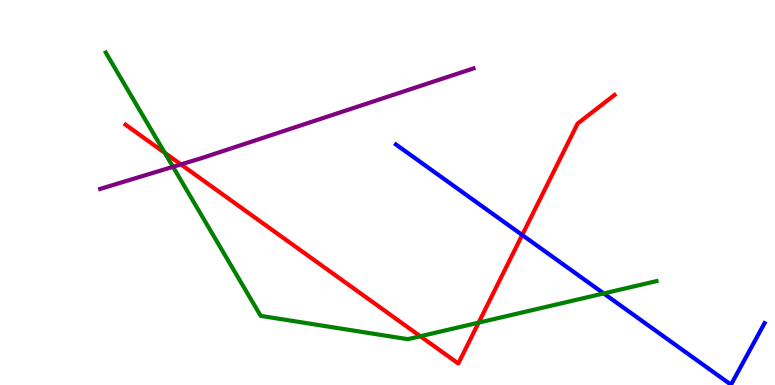[{'lines': ['blue', 'red'], 'intersections': [{'x': 6.74, 'y': 3.9}]}, {'lines': ['green', 'red'], 'intersections': [{'x': 2.13, 'y': 6.03}, {'x': 5.42, 'y': 1.27}, {'x': 6.18, 'y': 1.62}]}, {'lines': ['purple', 'red'], 'intersections': [{'x': 2.33, 'y': 5.73}]}, {'lines': ['blue', 'green'], 'intersections': [{'x': 7.79, 'y': 2.38}]}, {'lines': ['blue', 'purple'], 'intersections': []}, {'lines': ['green', 'purple'], 'intersections': [{'x': 2.23, 'y': 5.67}]}]